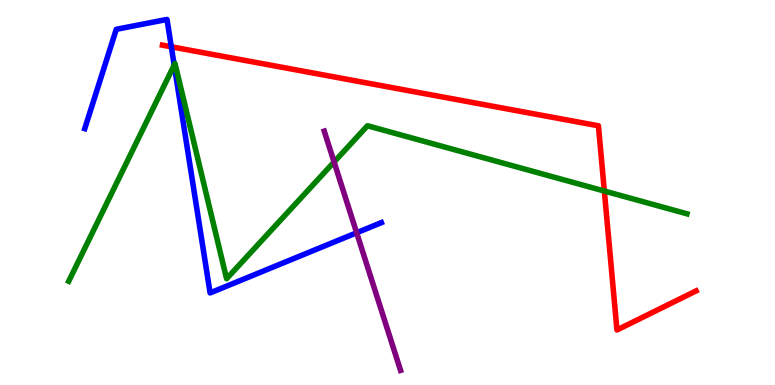[{'lines': ['blue', 'red'], 'intersections': [{'x': 2.21, 'y': 8.78}]}, {'lines': ['green', 'red'], 'intersections': [{'x': 7.8, 'y': 5.04}]}, {'lines': ['purple', 'red'], 'intersections': []}, {'lines': ['blue', 'green'], 'intersections': [{'x': 2.25, 'y': 8.31}]}, {'lines': ['blue', 'purple'], 'intersections': [{'x': 4.6, 'y': 3.95}]}, {'lines': ['green', 'purple'], 'intersections': [{'x': 4.31, 'y': 5.79}]}]